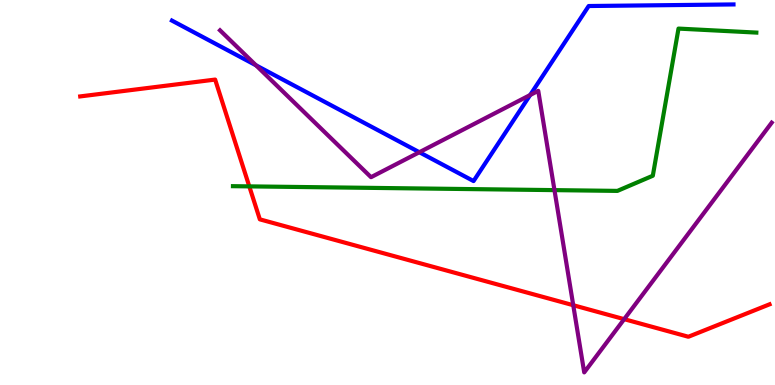[{'lines': ['blue', 'red'], 'intersections': []}, {'lines': ['green', 'red'], 'intersections': [{'x': 3.22, 'y': 5.16}]}, {'lines': ['purple', 'red'], 'intersections': [{'x': 7.4, 'y': 2.07}, {'x': 8.05, 'y': 1.71}]}, {'lines': ['blue', 'green'], 'intersections': []}, {'lines': ['blue', 'purple'], 'intersections': [{'x': 3.3, 'y': 8.3}, {'x': 5.41, 'y': 6.05}, {'x': 6.84, 'y': 7.53}]}, {'lines': ['green', 'purple'], 'intersections': [{'x': 7.15, 'y': 5.06}]}]